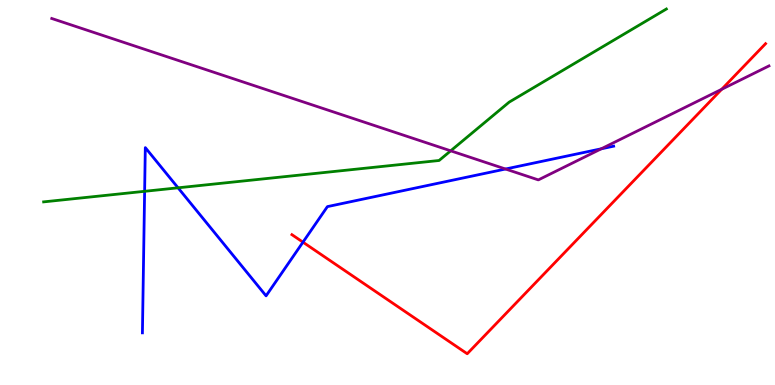[{'lines': ['blue', 'red'], 'intersections': [{'x': 3.91, 'y': 3.71}]}, {'lines': ['green', 'red'], 'intersections': []}, {'lines': ['purple', 'red'], 'intersections': [{'x': 9.31, 'y': 7.68}]}, {'lines': ['blue', 'green'], 'intersections': [{'x': 1.87, 'y': 5.03}, {'x': 2.3, 'y': 5.12}]}, {'lines': ['blue', 'purple'], 'intersections': [{'x': 6.52, 'y': 5.61}, {'x': 7.76, 'y': 6.14}]}, {'lines': ['green', 'purple'], 'intersections': [{'x': 5.82, 'y': 6.08}]}]